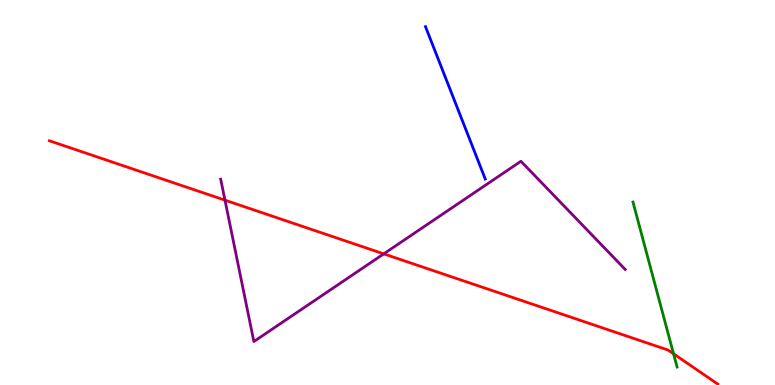[{'lines': ['blue', 'red'], 'intersections': []}, {'lines': ['green', 'red'], 'intersections': [{'x': 8.69, 'y': 0.81}]}, {'lines': ['purple', 'red'], 'intersections': [{'x': 2.9, 'y': 4.8}, {'x': 4.95, 'y': 3.41}]}, {'lines': ['blue', 'green'], 'intersections': []}, {'lines': ['blue', 'purple'], 'intersections': []}, {'lines': ['green', 'purple'], 'intersections': []}]